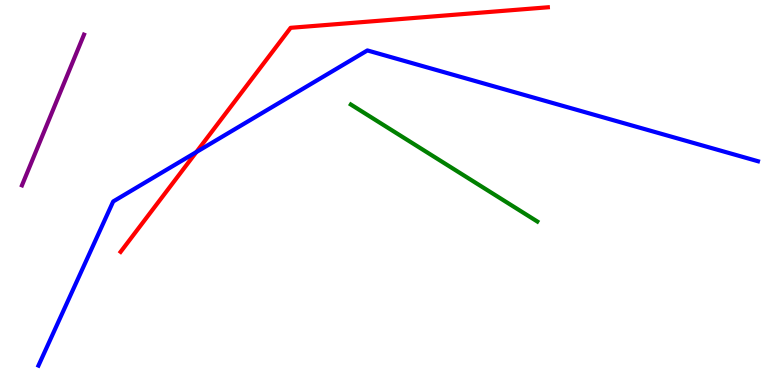[{'lines': ['blue', 'red'], 'intersections': [{'x': 2.53, 'y': 6.05}]}, {'lines': ['green', 'red'], 'intersections': []}, {'lines': ['purple', 'red'], 'intersections': []}, {'lines': ['blue', 'green'], 'intersections': []}, {'lines': ['blue', 'purple'], 'intersections': []}, {'lines': ['green', 'purple'], 'intersections': []}]